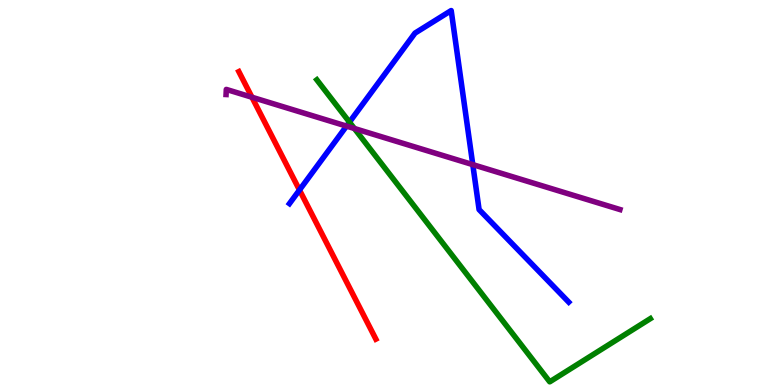[{'lines': ['blue', 'red'], 'intersections': [{'x': 3.86, 'y': 5.06}]}, {'lines': ['green', 'red'], 'intersections': []}, {'lines': ['purple', 'red'], 'intersections': [{'x': 3.25, 'y': 7.47}]}, {'lines': ['blue', 'green'], 'intersections': [{'x': 4.51, 'y': 6.83}]}, {'lines': ['blue', 'purple'], 'intersections': [{'x': 4.47, 'y': 6.72}, {'x': 6.1, 'y': 5.72}]}, {'lines': ['green', 'purple'], 'intersections': [{'x': 4.57, 'y': 6.66}]}]